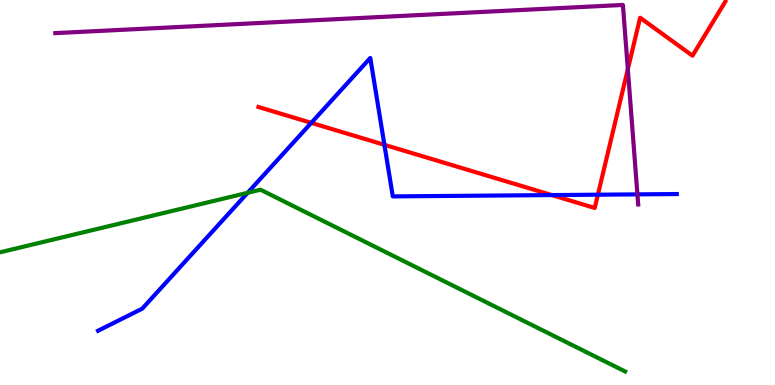[{'lines': ['blue', 'red'], 'intersections': [{'x': 4.02, 'y': 6.81}, {'x': 4.96, 'y': 6.24}, {'x': 7.12, 'y': 4.93}, {'x': 7.71, 'y': 4.94}]}, {'lines': ['green', 'red'], 'intersections': []}, {'lines': ['purple', 'red'], 'intersections': [{'x': 8.1, 'y': 8.2}]}, {'lines': ['blue', 'green'], 'intersections': [{'x': 3.2, 'y': 4.99}]}, {'lines': ['blue', 'purple'], 'intersections': [{'x': 8.22, 'y': 4.95}]}, {'lines': ['green', 'purple'], 'intersections': []}]